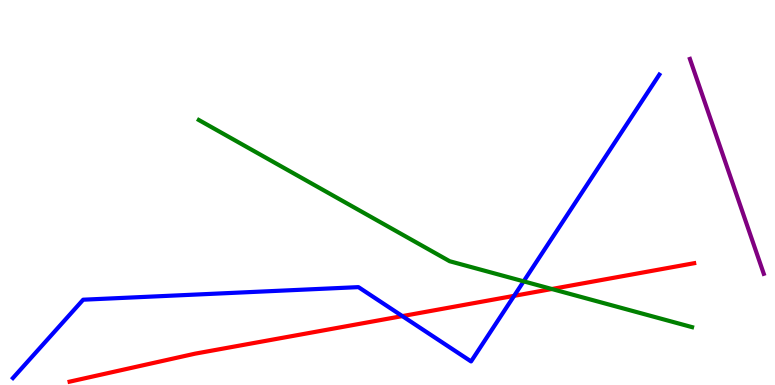[{'lines': ['blue', 'red'], 'intersections': [{'x': 5.19, 'y': 1.79}, {'x': 6.63, 'y': 2.32}]}, {'lines': ['green', 'red'], 'intersections': [{'x': 7.12, 'y': 2.49}]}, {'lines': ['purple', 'red'], 'intersections': []}, {'lines': ['blue', 'green'], 'intersections': [{'x': 6.76, 'y': 2.69}]}, {'lines': ['blue', 'purple'], 'intersections': []}, {'lines': ['green', 'purple'], 'intersections': []}]